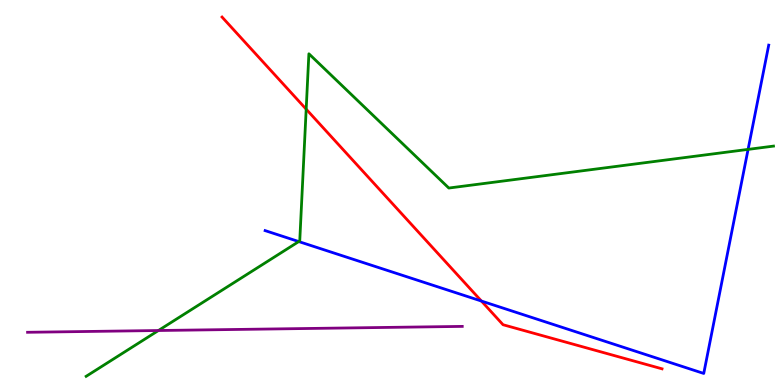[{'lines': ['blue', 'red'], 'intersections': [{'x': 6.21, 'y': 2.18}]}, {'lines': ['green', 'red'], 'intersections': [{'x': 3.95, 'y': 7.16}]}, {'lines': ['purple', 'red'], 'intersections': []}, {'lines': ['blue', 'green'], 'intersections': [{'x': 3.86, 'y': 3.73}, {'x': 9.65, 'y': 6.12}]}, {'lines': ['blue', 'purple'], 'intersections': []}, {'lines': ['green', 'purple'], 'intersections': [{'x': 2.04, 'y': 1.42}]}]